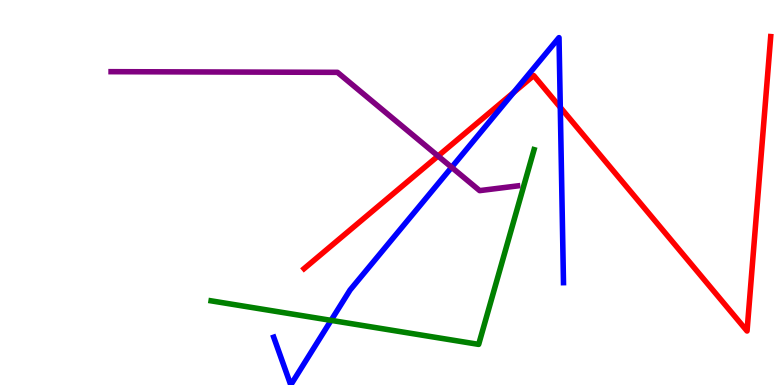[{'lines': ['blue', 'red'], 'intersections': [{'x': 6.63, 'y': 7.6}, {'x': 7.23, 'y': 7.21}]}, {'lines': ['green', 'red'], 'intersections': []}, {'lines': ['purple', 'red'], 'intersections': [{'x': 5.65, 'y': 5.95}]}, {'lines': ['blue', 'green'], 'intersections': [{'x': 4.27, 'y': 1.68}]}, {'lines': ['blue', 'purple'], 'intersections': [{'x': 5.83, 'y': 5.65}]}, {'lines': ['green', 'purple'], 'intersections': []}]